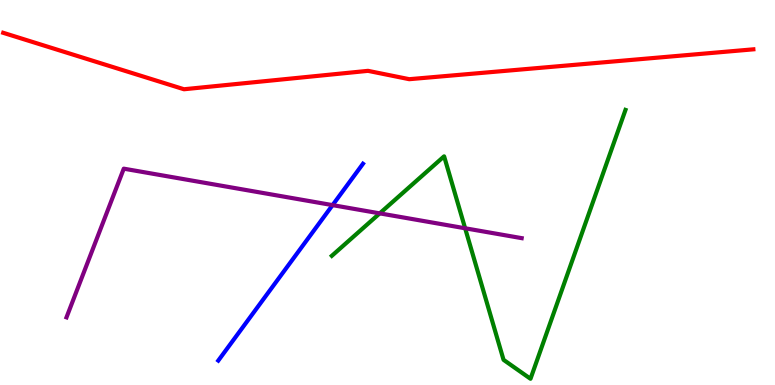[{'lines': ['blue', 'red'], 'intersections': []}, {'lines': ['green', 'red'], 'intersections': []}, {'lines': ['purple', 'red'], 'intersections': []}, {'lines': ['blue', 'green'], 'intersections': []}, {'lines': ['blue', 'purple'], 'intersections': [{'x': 4.29, 'y': 4.67}]}, {'lines': ['green', 'purple'], 'intersections': [{'x': 4.9, 'y': 4.46}, {'x': 6.0, 'y': 4.07}]}]